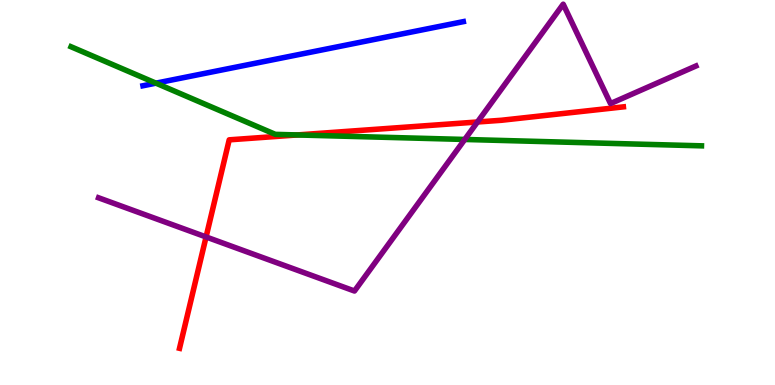[{'lines': ['blue', 'red'], 'intersections': []}, {'lines': ['green', 'red'], 'intersections': [{'x': 3.84, 'y': 6.49}]}, {'lines': ['purple', 'red'], 'intersections': [{'x': 2.66, 'y': 3.85}, {'x': 6.16, 'y': 6.83}]}, {'lines': ['blue', 'green'], 'intersections': [{'x': 2.01, 'y': 7.84}]}, {'lines': ['blue', 'purple'], 'intersections': []}, {'lines': ['green', 'purple'], 'intersections': [{'x': 6.0, 'y': 6.38}]}]